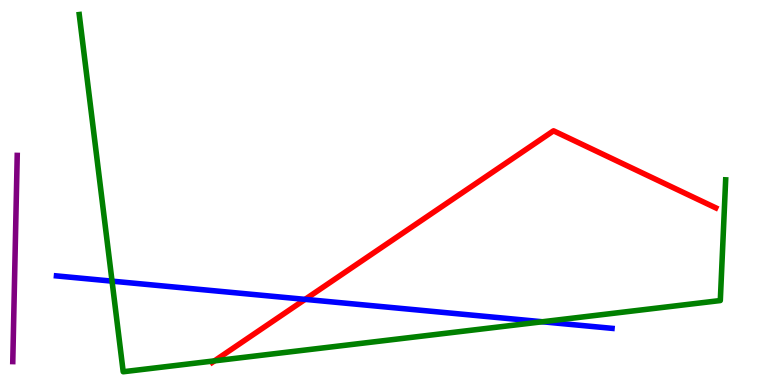[{'lines': ['blue', 'red'], 'intersections': [{'x': 3.94, 'y': 2.22}]}, {'lines': ['green', 'red'], 'intersections': [{'x': 2.77, 'y': 0.627}]}, {'lines': ['purple', 'red'], 'intersections': []}, {'lines': ['blue', 'green'], 'intersections': [{'x': 1.45, 'y': 2.7}, {'x': 7.0, 'y': 1.64}]}, {'lines': ['blue', 'purple'], 'intersections': []}, {'lines': ['green', 'purple'], 'intersections': []}]